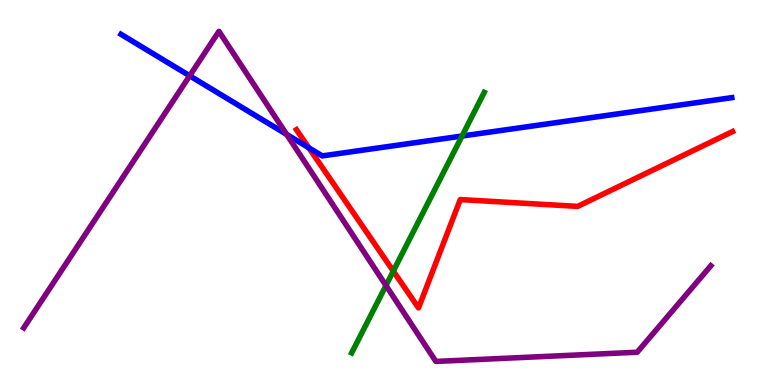[{'lines': ['blue', 'red'], 'intersections': [{'x': 3.98, 'y': 6.16}]}, {'lines': ['green', 'red'], 'intersections': [{'x': 5.07, 'y': 2.96}]}, {'lines': ['purple', 'red'], 'intersections': []}, {'lines': ['blue', 'green'], 'intersections': [{'x': 5.96, 'y': 6.47}]}, {'lines': ['blue', 'purple'], 'intersections': [{'x': 2.45, 'y': 8.03}, {'x': 3.7, 'y': 6.51}]}, {'lines': ['green', 'purple'], 'intersections': [{'x': 4.98, 'y': 2.58}]}]